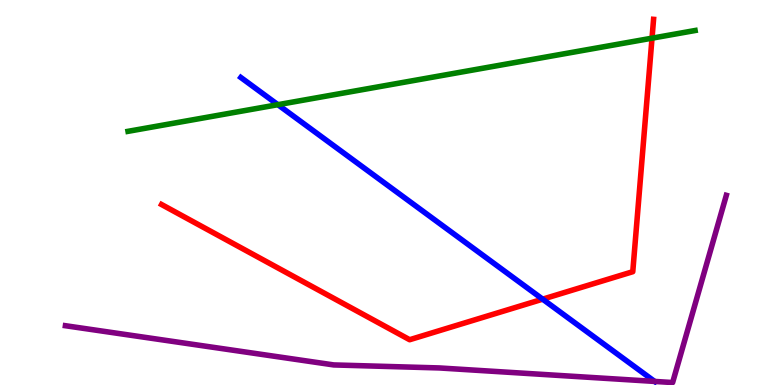[{'lines': ['blue', 'red'], 'intersections': [{'x': 7.0, 'y': 2.23}]}, {'lines': ['green', 'red'], 'intersections': [{'x': 8.41, 'y': 9.01}]}, {'lines': ['purple', 'red'], 'intersections': []}, {'lines': ['blue', 'green'], 'intersections': [{'x': 3.59, 'y': 7.28}]}, {'lines': ['blue', 'purple'], 'intersections': [{'x': 8.45, 'y': 0.0929}]}, {'lines': ['green', 'purple'], 'intersections': []}]